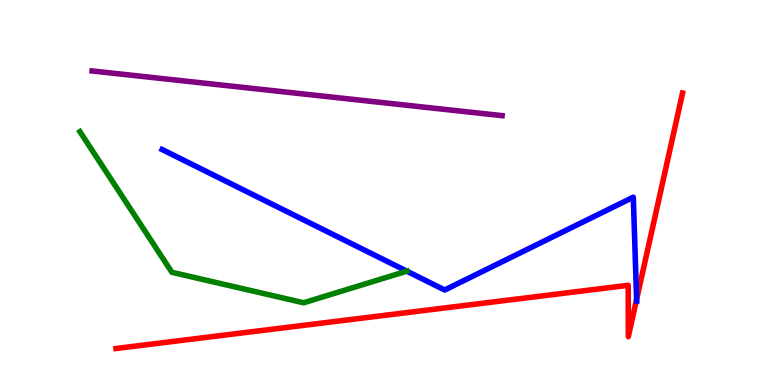[{'lines': ['blue', 'red'], 'intersections': [{'x': 8.21, 'y': 2.23}]}, {'lines': ['green', 'red'], 'intersections': []}, {'lines': ['purple', 'red'], 'intersections': []}, {'lines': ['blue', 'green'], 'intersections': [{'x': 5.25, 'y': 2.96}]}, {'lines': ['blue', 'purple'], 'intersections': []}, {'lines': ['green', 'purple'], 'intersections': []}]